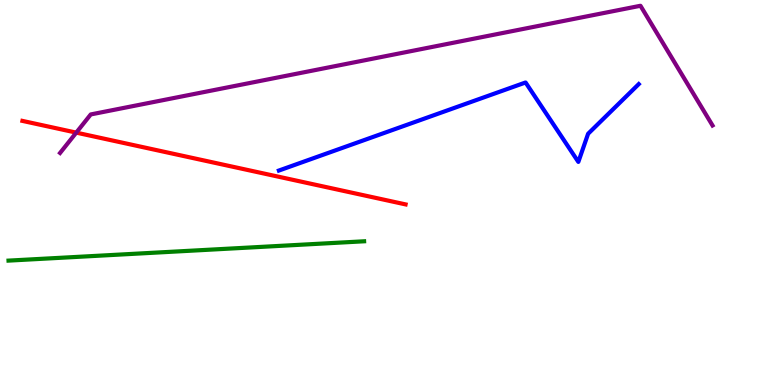[{'lines': ['blue', 'red'], 'intersections': []}, {'lines': ['green', 'red'], 'intersections': []}, {'lines': ['purple', 'red'], 'intersections': [{'x': 0.984, 'y': 6.56}]}, {'lines': ['blue', 'green'], 'intersections': []}, {'lines': ['blue', 'purple'], 'intersections': []}, {'lines': ['green', 'purple'], 'intersections': []}]